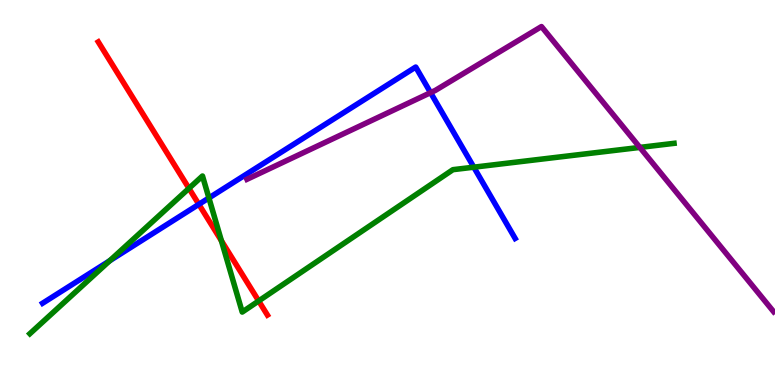[{'lines': ['blue', 'red'], 'intersections': [{'x': 2.57, 'y': 4.69}]}, {'lines': ['green', 'red'], 'intersections': [{'x': 2.44, 'y': 5.11}, {'x': 2.86, 'y': 3.75}, {'x': 3.34, 'y': 2.18}]}, {'lines': ['purple', 'red'], 'intersections': []}, {'lines': ['blue', 'green'], 'intersections': [{'x': 1.42, 'y': 3.23}, {'x': 2.7, 'y': 4.86}, {'x': 6.11, 'y': 5.66}]}, {'lines': ['blue', 'purple'], 'intersections': [{'x': 5.56, 'y': 7.59}]}, {'lines': ['green', 'purple'], 'intersections': [{'x': 8.26, 'y': 6.17}]}]